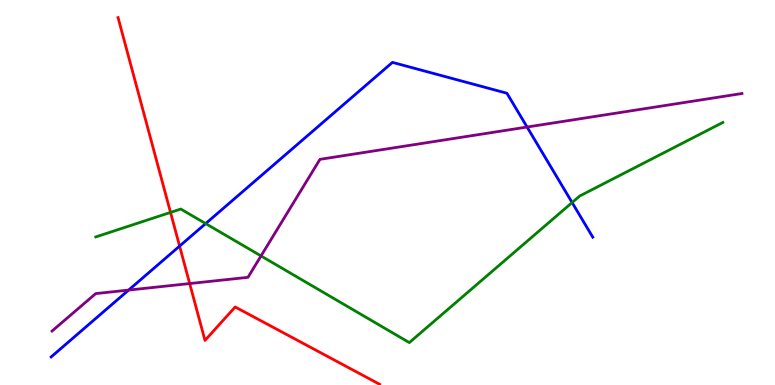[{'lines': ['blue', 'red'], 'intersections': [{'x': 2.32, 'y': 3.61}]}, {'lines': ['green', 'red'], 'intersections': [{'x': 2.2, 'y': 4.48}]}, {'lines': ['purple', 'red'], 'intersections': [{'x': 2.45, 'y': 2.63}]}, {'lines': ['blue', 'green'], 'intersections': [{'x': 2.65, 'y': 4.19}, {'x': 7.38, 'y': 4.74}]}, {'lines': ['blue', 'purple'], 'intersections': [{'x': 1.66, 'y': 2.47}, {'x': 6.8, 'y': 6.7}]}, {'lines': ['green', 'purple'], 'intersections': [{'x': 3.37, 'y': 3.35}]}]